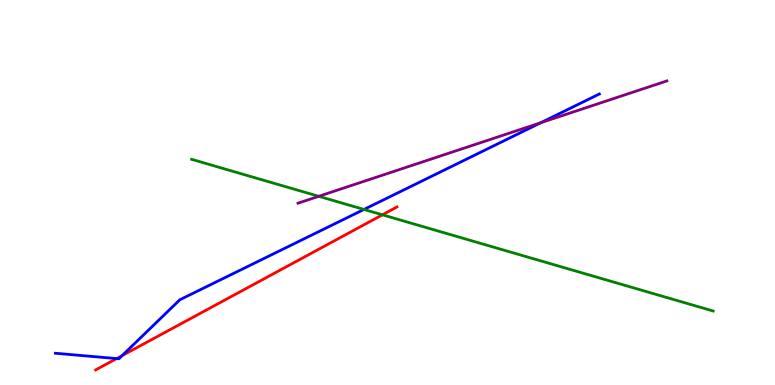[{'lines': ['blue', 'red'], 'intersections': [{'x': 1.5, 'y': 0.686}, {'x': 1.58, 'y': 0.765}]}, {'lines': ['green', 'red'], 'intersections': [{'x': 4.93, 'y': 4.42}]}, {'lines': ['purple', 'red'], 'intersections': []}, {'lines': ['blue', 'green'], 'intersections': [{'x': 4.7, 'y': 4.56}]}, {'lines': ['blue', 'purple'], 'intersections': [{'x': 6.98, 'y': 6.81}]}, {'lines': ['green', 'purple'], 'intersections': [{'x': 4.11, 'y': 4.9}]}]